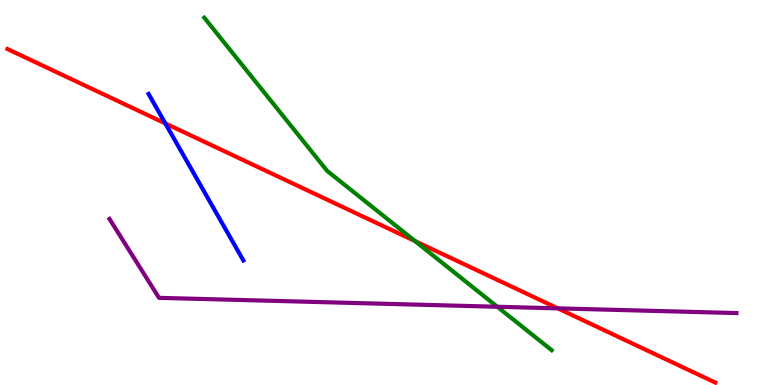[{'lines': ['blue', 'red'], 'intersections': [{'x': 2.13, 'y': 6.79}]}, {'lines': ['green', 'red'], 'intersections': [{'x': 5.36, 'y': 3.74}]}, {'lines': ['purple', 'red'], 'intersections': [{'x': 7.2, 'y': 1.99}]}, {'lines': ['blue', 'green'], 'intersections': []}, {'lines': ['blue', 'purple'], 'intersections': []}, {'lines': ['green', 'purple'], 'intersections': [{'x': 6.42, 'y': 2.03}]}]